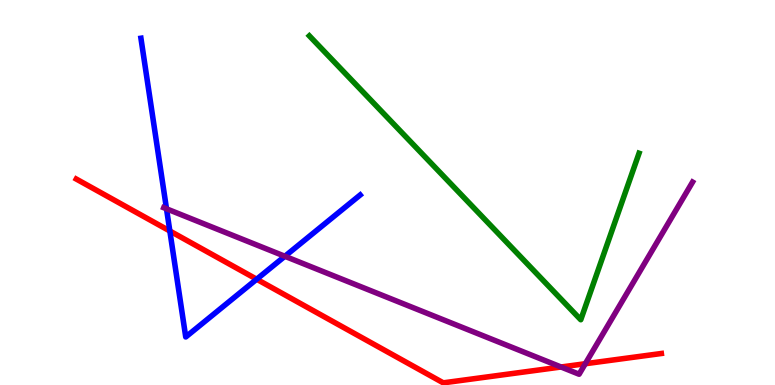[{'lines': ['blue', 'red'], 'intersections': [{'x': 2.19, 'y': 4.0}, {'x': 3.31, 'y': 2.75}]}, {'lines': ['green', 'red'], 'intersections': []}, {'lines': ['purple', 'red'], 'intersections': [{'x': 7.24, 'y': 0.468}, {'x': 7.55, 'y': 0.552}]}, {'lines': ['blue', 'green'], 'intersections': []}, {'lines': ['blue', 'purple'], 'intersections': [{'x': 2.15, 'y': 4.58}, {'x': 3.68, 'y': 3.34}]}, {'lines': ['green', 'purple'], 'intersections': []}]